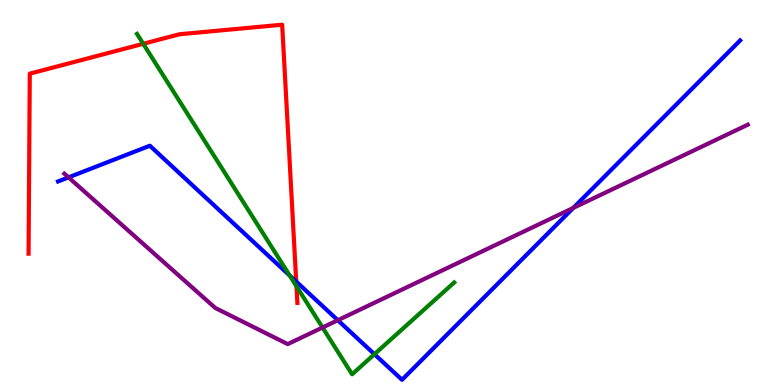[{'lines': ['blue', 'red'], 'intersections': [{'x': 3.82, 'y': 2.69}]}, {'lines': ['green', 'red'], 'intersections': [{'x': 1.85, 'y': 8.86}, {'x': 3.83, 'y': 2.56}]}, {'lines': ['purple', 'red'], 'intersections': []}, {'lines': ['blue', 'green'], 'intersections': [{'x': 3.74, 'y': 2.84}, {'x': 4.83, 'y': 0.8}]}, {'lines': ['blue', 'purple'], 'intersections': [{'x': 0.884, 'y': 5.39}, {'x': 4.36, 'y': 1.68}, {'x': 7.4, 'y': 4.6}]}, {'lines': ['green', 'purple'], 'intersections': [{'x': 4.16, 'y': 1.49}]}]